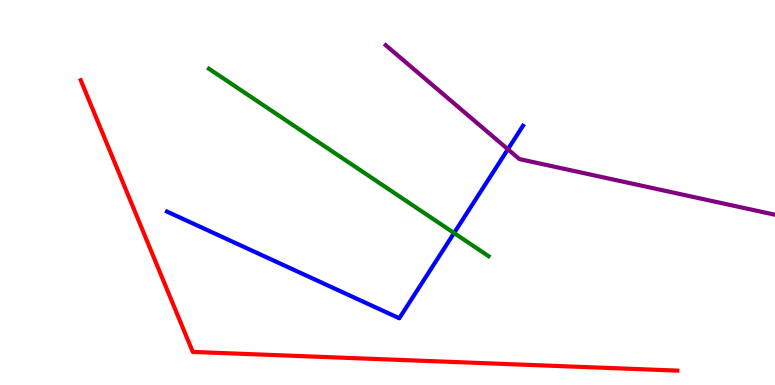[{'lines': ['blue', 'red'], 'intersections': []}, {'lines': ['green', 'red'], 'intersections': []}, {'lines': ['purple', 'red'], 'intersections': []}, {'lines': ['blue', 'green'], 'intersections': [{'x': 5.86, 'y': 3.95}]}, {'lines': ['blue', 'purple'], 'intersections': [{'x': 6.55, 'y': 6.12}]}, {'lines': ['green', 'purple'], 'intersections': []}]